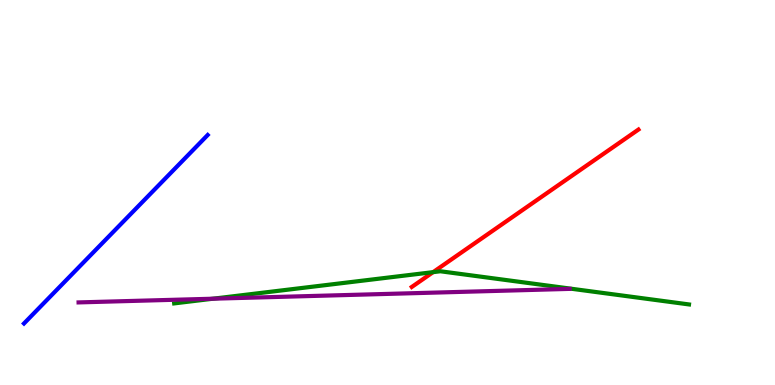[{'lines': ['blue', 'red'], 'intersections': []}, {'lines': ['green', 'red'], 'intersections': [{'x': 5.59, 'y': 2.93}]}, {'lines': ['purple', 'red'], 'intersections': []}, {'lines': ['blue', 'green'], 'intersections': []}, {'lines': ['blue', 'purple'], 'intersections': []}, {'lines': ['green', 'purple'], 'intersections': [{'x': 2.75, 'y': 2.24}]}]